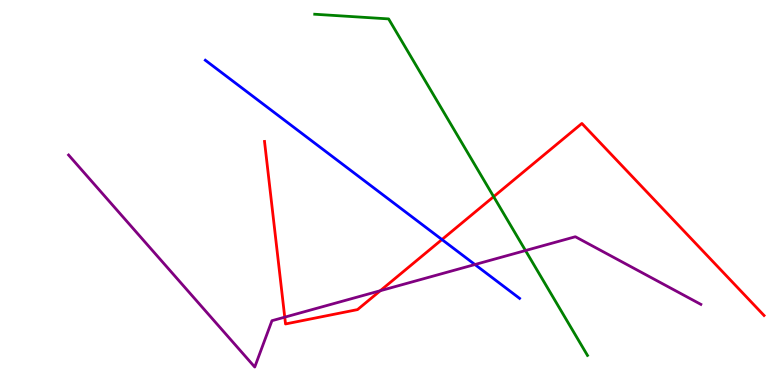[{'lines': ['blue', 'red'], 'intersections': [{'x': 5.7, 'y': 3.78}]}, {'lines': ['green', 'red'], 'intersections': [{'x': 6.37, 'y': 4.89}]}, {'lines': ['purple', 'red'], 'intersections': [{'x': 3.67, 'y': 1.76}, {'x': 4.91, 'y': 2.45}]}, {'lines': ['blue', 'green'], 'intersections': []}, {'lines': ['blue', 'purple'], 'intersections': [{'x': 6.13, 'y': 3.13}]}, {'lines': ['green', 'purple'], 'intersections': [{'x': 6.78, 'y': 3.49}]}]